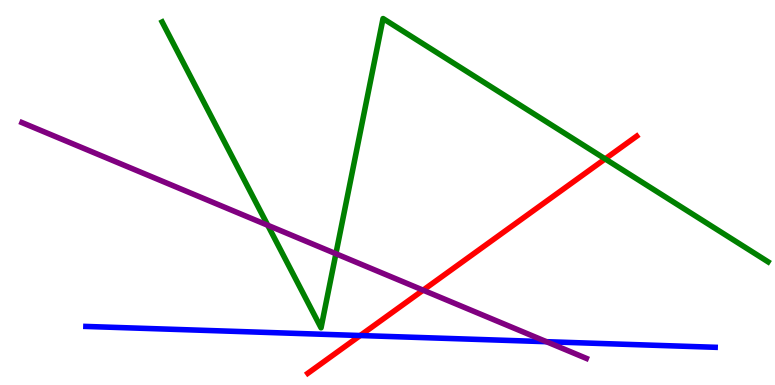[{'lines': ['blue', 'red'], 'intersections': [{'x': 4.65, 'y': 1.29}]}, {'lines': ['green', 'red'], 'intersections': [{'x': 7.81, 'y': 5.87}]}, {'lines': ['purple', 'red'], 'intersections': [{'x': 5.46, 'y': 2.46}]}, {'lines': ['blue', 'green'], 'intersections': []}, {'lines': ['blue', 'purple'], 'intersections': [{'x': 7.05, 'y': 1.12}]}, {'lines': ['green', 'purple'], 'intersections': [{'x': 3.46, 'y': 4.15}, {'x': 4.33, 'y': 3.41}]}]